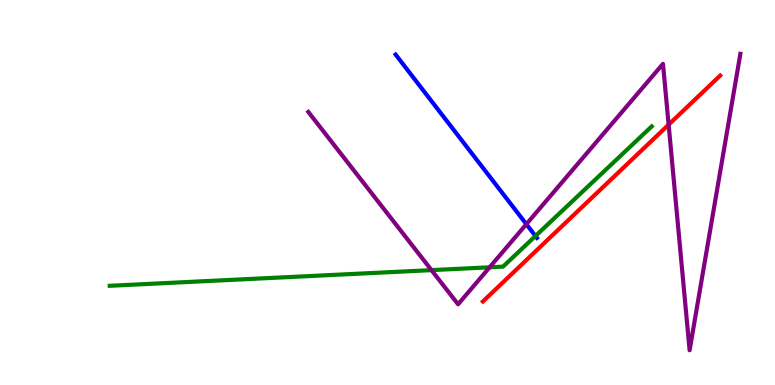[{'lines': ['blue', 'red'], 'intersections': []}, {'lines': ['green', 'red'], 'intersections': []}, {'lines': ['purple', 'red'], 'intersections': [{'x': 8.63, 'y': 6.76}]}, {'lines': ['blue', 'green'], 'intersections': [{'x': 6.91, 'y': 3.87}]}, {'lines': ['blue', 'purple'], 'intersections': [{'x': 6.79, 'y': 4.18}]}, {'lines': ['green', 'purple'], 'intersections': [{'x': 5.57, 'y': 2.98}, {'x': 6.32, 'y': 3.06}]}]